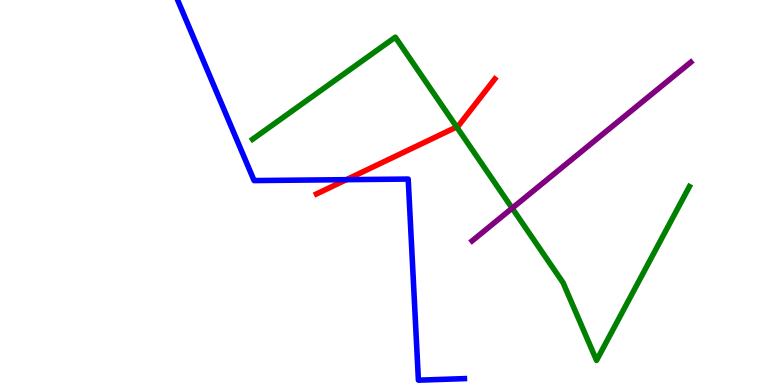[{'lines': ['blue', 'red'], 'intersections': [{'x': 4.47, 'y': 5.33}]}, {'lines': ['green', 'red'], 'intersections': [{'x': 5.89, 'y': 6.7}]}, {'lines': ['purple', 'red'], 'intersections': []}, {'lines': ['blue', 'green'], 'intersections': []}, {'lines': ['blue', 'purple'], 'intersections': []}, {'lines': ['green', 'purple'], 'intersections': [{'x': 6.61, 'y': 4.59}]}]